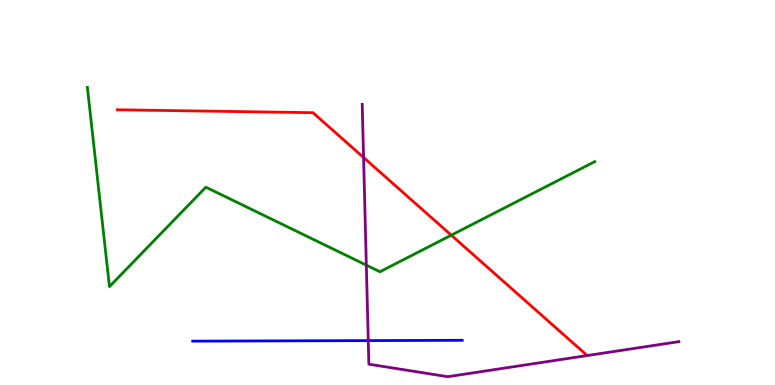[{'lines': ['blue', 'red'], 'intersections': []}, {'lines': ['green', 'red'], 'intersections': [{'x': 5.82, 'y': 3.89}]}, {'lines': ['purple', 'red'], 'intersections': [{'x': 4.69, 'y': 5.91}]}, {'lines': ['blue', 'green'], 'intersections': []}, {'lines': ['blue', 'purple'], 'intersections': [{'x': 4.75, 'y': 1.15}]}, {'lines': ['green', 'purple'], 'intersections': [{'x': 4.73, 'y': 3.11}]}]